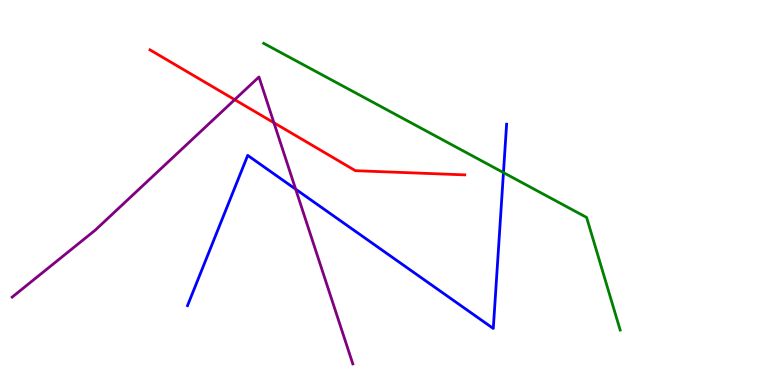[{'lines': ['blue', 'red'], 'intersections': []}, {'lines': ['green', 'red'], 'intersections': []}, {'lines': ['purple', 'red'], 'intersections': [{'x': 3.03, 'y': 7.41}, {'x': 3.53, 'y': 6.81}]}, {'lines': ['blue', 'green'], 'intersections': [{'x': 6.5, 'y': 5.52}]}, {'lines': ['blue', 'purple'], 'intersections': [{'x': 3.81, 'y': 5.09}]}, {'lines': ['green', 'purple'], 'intersections': []}]